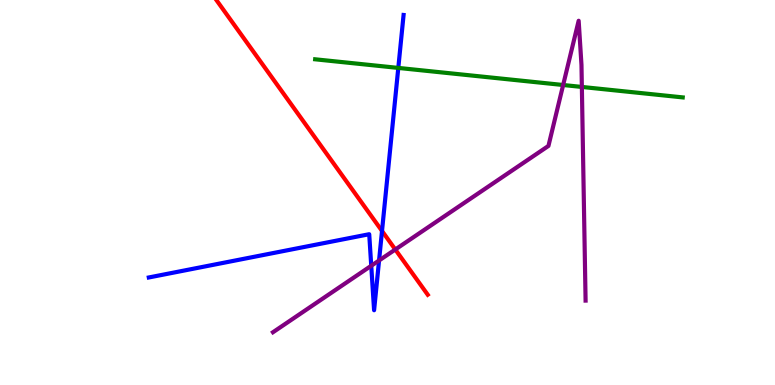[{'lines': ['blue', 'red'], 'intersections': [{'x': 4.93, 'y': 4.0}]}, {'lines': ['green', 'red'], 'intersections': []}, {'lines': ['purple', 'red'], 'intersections': [{'x': 5.1, 'y': 3.52}]}, {'lines': ['blue', 'green'], 'intersections': [{'x': 5.14, 'y': 8.24}]}, {'lines': ['blue', 'purple'], 'intersections': [{'x': 4.79, 'y': 3.1}, {'x': 4.89, 'y': 3.23}]}, {'lines': ['green', 'purple'], 'intersections': [{'x': 7.27, 'y': 7.79}, {'x': 7.51, 'y': 7.74}]}]